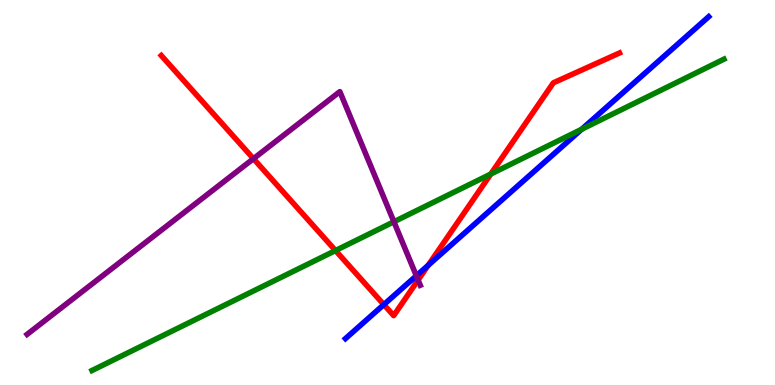[{'lines': ['blue', 'red'], 'intersections': [{'x': 4.95, 'y': 2.09}, {'x': 5.53, 'y': 3.11}]}, {'lines': ['green', 'red'], 'intersections': [{'x': 4.33, 'y': 3.49}, {'x': 6.33, 'y': 5.48}]}, {'lines': ['purple', 'red'], 'intersections': [{'x': 3.27, 'y': 5.88}, {'x': 5.39, 'y': 2.73}]}, {'lines': ['blue', 'green'], 'intersections': [{'x': 7.51, 'y': 6.64}]}, {'lines': ['blue', 'purple'], 'intersections': [{'x': 5.37, 'y': 2.84}]}, {'lines': ['green', 'purple'], 'intersections': [{'x': 5.08, 'y': 4.24}]}]